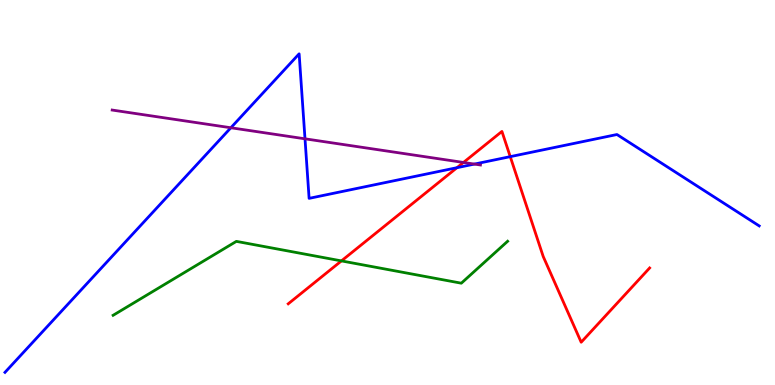[{'lines': ['blue', 'red'], 'intersections': [{'x': 5.9, 'y': 5.64}, {'x': 6.58, 'y': 5.93}]}, {'lines': ['green', 'red'], 'intersections': [{'x': 4.41, 'y': 3.22}]}, {'lines': ['purple', 'red'], 'intersections': [{'x': 5.98, 'y': 5.78}]}, {'lines': ['blue', 'green'], 'intersections': []}, {'lines': ['blue', 'purple'], 'intersections': [{'x': 2.98, 'y': 6.68}, {'x': 3.94, 'y': 6.39}, {'x': 6.12, 'y': 5.74}]}, {'lines': ['green', 'purple'], 'intersections': []}]